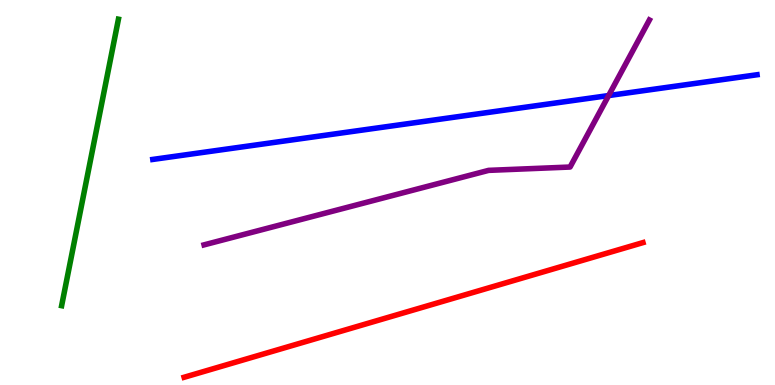[{'lines': ['blue', 'red'], 'intersections': []}, {'lines': ['green', 'red'], 'intersections': []}, {'lines': ['purple', 'red'], 'intersections': []}, {'lines': ['blue', 'green'], 'intersections': []}, {'lines': ['blue', 'purple'], 'intersections': [{'x': 7.85, 'y': 7.52}]}, {'lines': ['green', 'purple'], 'intersections': []}]